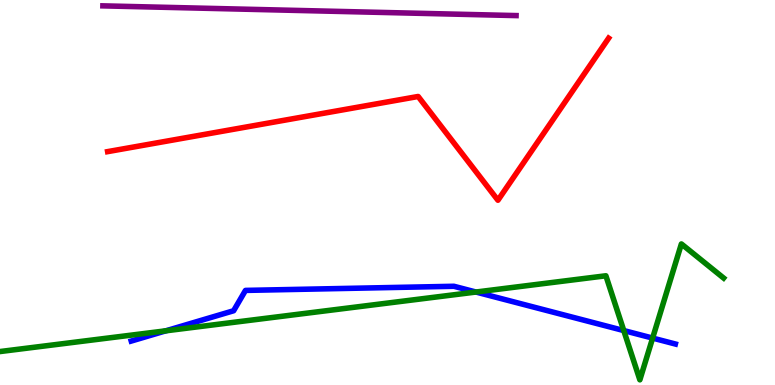[{'lines': ['blue', 'red'], 'intersections': []}, {'lines': ['green', 'red'], 'intersections': []}, {'lines': ['purple', 'red'], 'intersections': []}, {'lines': ['blue', 'green'], 'intersections': [{'x': 2.14, 'y': 1.41}, {'x': 6.14, 'y': 2.41}, {'x': 8.05, 'y': 1.41}, {'x': 8.42, 'y': 1.22}]}, {'lines': ['blue', 'purple'], 'intersections': []}, {'lines': ['green', 'purple'], 'intersections': []}]